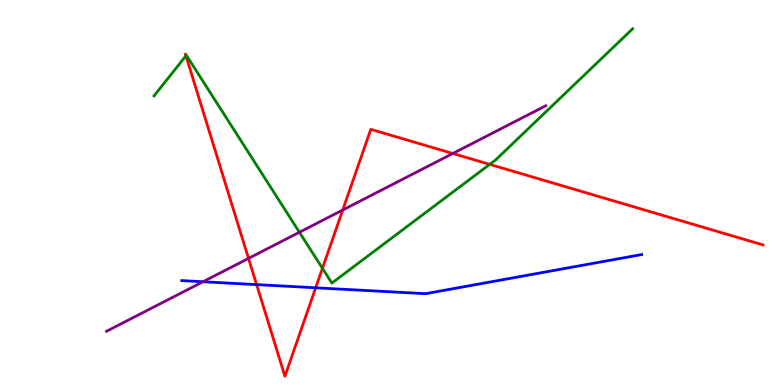[{'lines': ['blue', 'red'], 'intersections': [{'x': 3.31, 'y': 2.61}, {'x': 4.07, 'y': 2.52}]}, {'lines': ['green', 'red'], 'intersections': [{'x': 2.4, 'y': 8.55}, {'x': 4.16, 'y': 3.03}, {'x': 6.32, 'y': 5.73}]}, {'lines': ['purple', 'red'], 'intersections': [{'x': 3.21, 'y': 3.29}, {'x': 4.42, 'y': 4.55}, {'x': 5.84, 'y': 6.01}]}, {'lines': ['blue', 'green'], 'intersections': []}, {'lines': ['blue', 'purple'], 'intersections': [{'x': 2.62, 'y': 2.68}]}, {'lines': ['green', 'purple'], 'intersections': [{'x': 3.86, 'y': 3.97}]}]